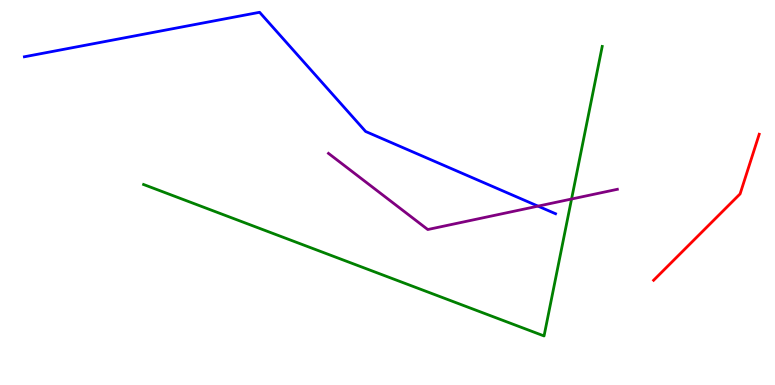[{'lines': ['blue', 'red'], 'intersections': []}, {'lines': ['green', 'red'], 'intersections': []}, {'lines': ['purple', 'red'], 'intersections': []}, {'lines': ['blue', 'green'], 'intersections': []}, {'lines': ['blue', 'purple'], 'intersections': [{'x': 6.94, 'y': 4.65}]}, {'lines': ['green', 'purple'], 'intersections': [{'x': 7.37, 'y': 4.83}]}]